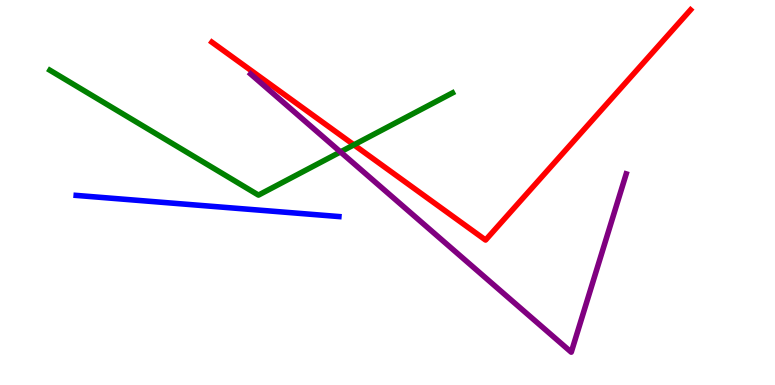[{'lines': ['blue', 'red'], 'intersections': []}, {'lines': ['green', 'red'], 'intersections': [{'x': 4.57, 'y': 6.24}]}, {'lines': ['purple', 'red'], 'intersections': []}, {'lines': ['blue', 'green'], 'intersections': []}, {'lines': ['blue', 'purple'], 'intersections': []}, {'lines': ['green', 'purple'], 'intersections': [{'x': 4.39, 'y': 6.05}]}]